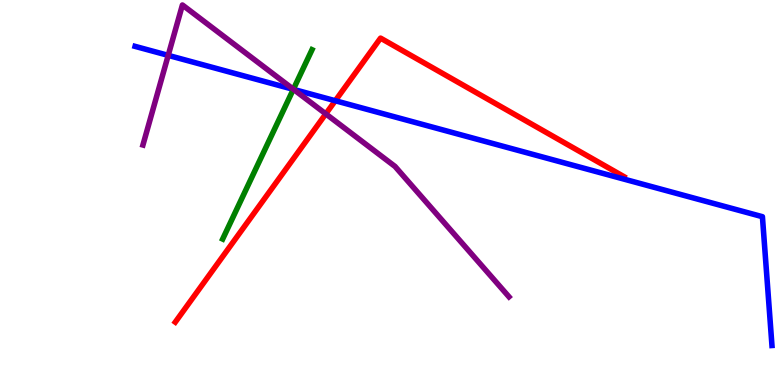[{'lines': ['blue', 'red'], 'intersections': [{'x': 4.33, 'y': 7.38}]}, {'lines': ['green', 'red'], 'intersections': []}, {'lines': ['purple', 'red'], 'intersections': [{'x': 4.2, 'y': 7.04}]}, {'lines': ['blue', 'green'], 'intersections': [{'x': 3.78, 'y': 7.68}]}, {'lines': ['blue', 'purple'], 'intersections': [{'x': 2.17, 'y': 8.56}, {'x': 3.79, 'y': 7.68}]}, {'lines': ['green', 'purple'], 'intersections': [{'x': 3.79, 'y': 7.68}]}]